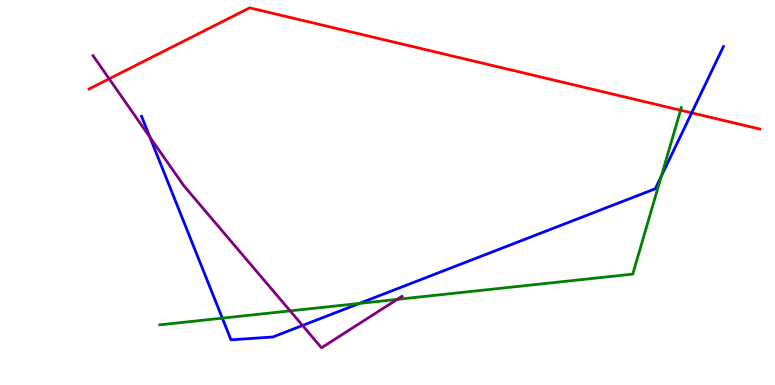[{'lines': ['blue', 'red'], 'intersections': [{'x': 8.92, 'y': 7.07}]}, {'lines': ['green', 'red'], 'intersections': [{'x': 8.78, 'y': 7.14}]}, {'lines': ['purple', 'red'], 'intersections': [{'x': 1.41, 'y': 7.95}]}, {'lines': ['blue', 'green'], 'intersections': [{'x': 2.87, 'y': 1.74}, {'x': 4.64, 'y': 2.12}, {'x': 8.53, 'y': 5.42}]}, {'lines': ['blue', 'purple'], 'intersections': [{'x': 1.93, 'y': 6.44}, {'x': 3.9, 'y': 1.55}]}, {'lines': ['green', 'purple'], 'intersections': [{'x': 3.74, 'y': 1.93}, {'x': 5.13, 'y': 2.22}]}]